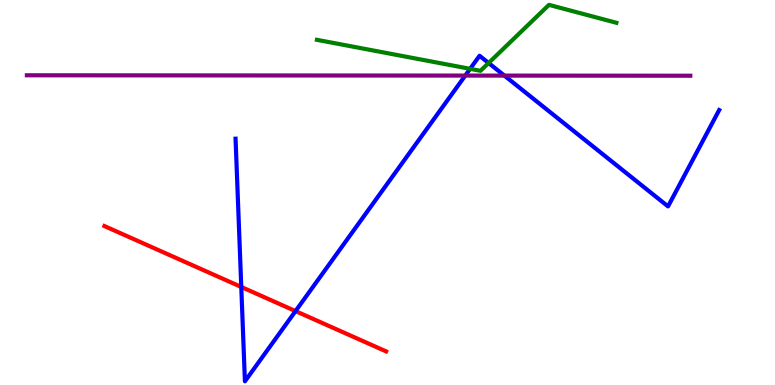[{'lines': ['blue', 'red'], 'intersections': [{'x': 3.11, 'y': 2.55}, {'x': 3.81, 'y': 1.92}]}, {'lines': ['green', 'red'], 'intersections': []}, {'lines': ['purple', 'red'], 'intersections': []}, {'lines': ['blue', 'green'], 'intersections': [{'x': 6.07, 'y': 8.21}, {'x': 6.3, 'y': 8.36}]}, {'lines': ['blue', 'purple'], 'intersections': [{'x': 6.0, 'y': 8.04}, {'x': 6.51, 'y': 8.04}]}, {'lines': ['green', 'purple'], 'intersections': []}]